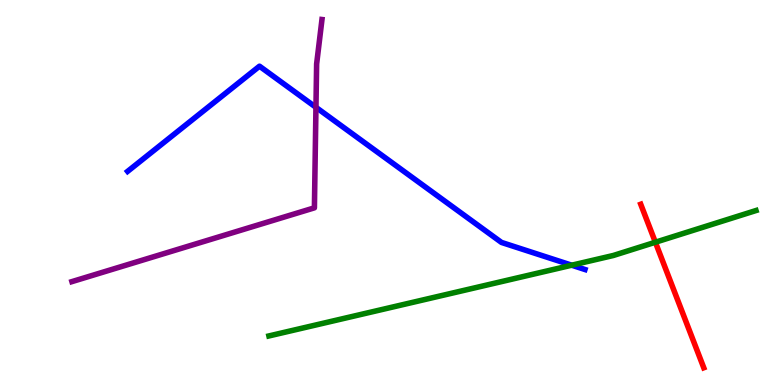[{'lines': ['blue', 'red'], 'intersections': []}, {'lines': ['green', 'red'], 'intersections': [{'x': 8.46, 'y': 3.71}]}, {'lines': ['purple', 'red'], 'intersections': []}, {'lines': ['blue', 'green'], 'intersections': [{'x': 7.38, 'y': 3.11}]}, {'lines': ['blue', 'purple'], 'intersections': [{'x': 4.08, 'y': 7.21}]}, {'lines': ['green', 'purple'], 'intersections': []}]